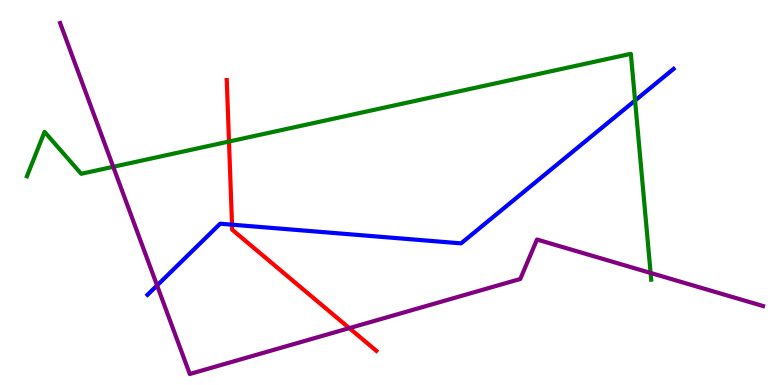[{'lines': ['blue', 'red'], 'intersections': [{'x': 2.99, 'y': 4.16}]}, {'lines': ['green', 'red'], 'intersections': [{'x': 2.95, 'y': 6.32}]}, {'lines': ['purple', 'red'], 'intersections': [{'x': 4.51, 'y': 1.48}]}, {'lines': ['blue', 'green'], 'intersections': [{'x': 8.19, 'y': 7.39}]}, {'lines': ['blue', 'purple'], 'intersections': [{'x': 2.03, 'y': 2.59}]}, {'lines': ['green', 'purple'], 'intersections': [{'x': 1.46, 'y': 5.67}, {'x': 8.39, 'y': 2.91}]}]